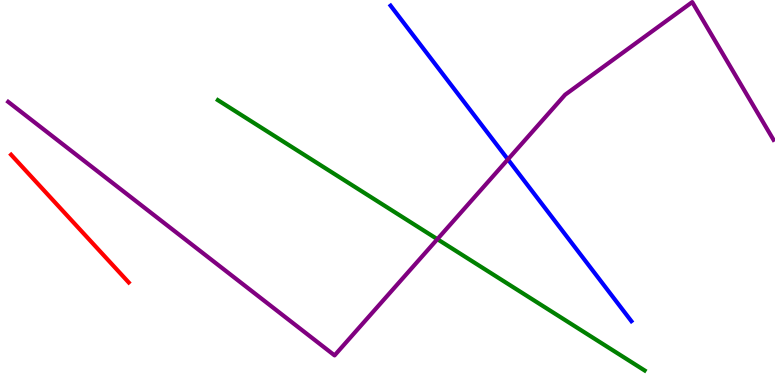[{'lines': ['blue', 'red'], 'intersections': []}, {'lines': ['green', 'red'], 'intersections': []}, {'lines': ['purple', 'red'], 'intersections': []}, {'lines': ['blue', 'green'], 'intersections': []}, {'lines': ['blue', 'purple'], 'intersections': [{'x': 6.55, 'y': 5.86}]}, {'lines': ['green', 'purple'], 'intersections': [{'x': 5.64, 'y': 3.79}]}]